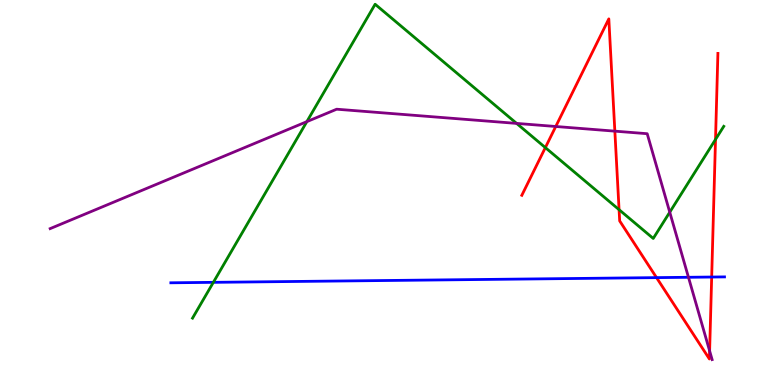[{'lines': ['blue', 'red'], 'intersections': [{'x': 8.47, 'y': 2.79}, {'x': 9.18, 'y': 2.8}]}, {'lines': ['green', 'red'], 'intersections': [{'x': 7.04, 'y': 6.17}, {'x': 7.99, 'y': 4.55}, {'x': 9.23, 'y': 6.38}]}, {'lines': ['purple', 'red'], 'intersections': [{'x': 7.17, 'y': 6.71}, {'x': 7.93, 'y': 6.59}, {'x': 9.16, 'y': 0.886}]}, {'lines': ['blue', 'green'], 'intersections': [{'x': 2.75, 'y': 2.67}]}, {'lines': ['blue', 'purple'], 'intersections': [{'x': 8.88, 'y': 2.8}]}, {'lines': ['green', 'purple'], 'intersections': [{'x': 3.96, 'y': 6.84}, {'x': 6.67, 'y': 6.79}, {'x': 8.64, 'y': 4.49}]}]